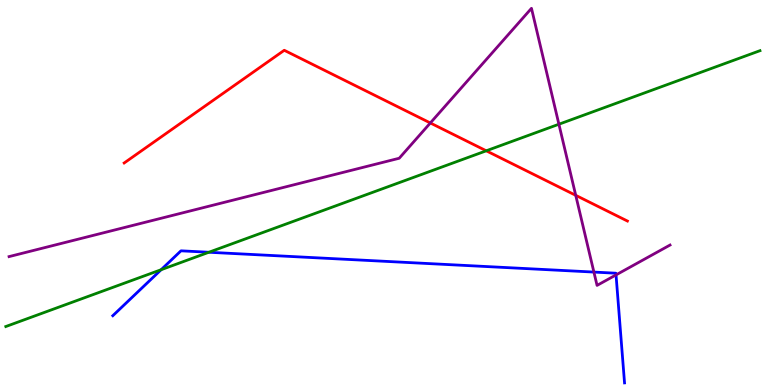[{'lines': ['blue', 'red'], 'intersections': []}, {'lines': ['green', 'red'], 'intersections': [{'x': 6.27, 'y': 6.08}]}, {'lines': ['purple', 'red'], 'intersections': [{'x': 5.55, 'y': 6.81}, {'x': 7.43, 'y': 4.93}]}, {'lines': ['blue', 'green'], 'intersections': [{'x': 2.08, 'y': 2.99}, {'x': 2.7, 'y': 3.45}]}, {'lines': ['blue', 'purple'], 'intersections': [{'x': 7.66, 'y': 2.93}, {'x': 7.95, 'y': 2.86}]}, {'lines': ['green', 'purple'], 'intersections': [{'x': 7.21, 'y': 6.77}]}]